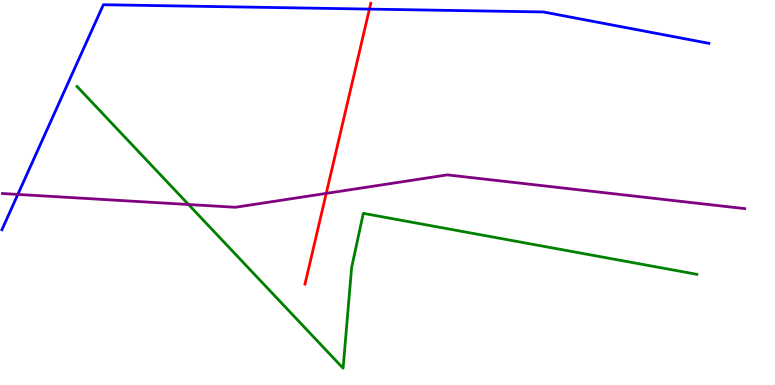[{'lines': ['blue', 'red'], 'intersections': [{'x': 4.77, 'y': 9.76}]}, {'lines': ['green', 'red'], 'intersections': []}, {'lines': ['purple', 'red'], 'intersections': [{'x': 4.21, 'y': 4.98}]}, {'lines': ['blue', 'green'], 'intersections': []}, {'lines': ['blue', 'purple'], 'intersections': [{'x': 0.23, 'y': 4.95}]}, {'lines': ['green', 'purple'], 'intersections': [{'x': 2.43, 'y': 4.69}]}]